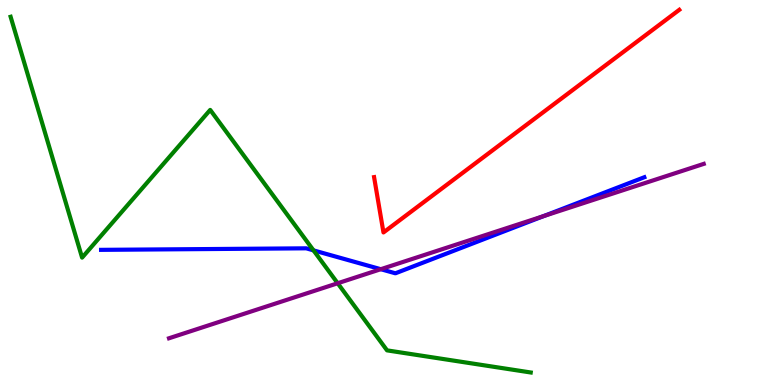[{'lines': ['blue', 'red'], 'intersections': []}, {'lines': ['green', 'red'], 'intersections': []}, {'lines': ['purple', 'red'], 'intersections': []}, {'lines': ['blue', 'green'], 'intersections': [{'x': 4.05, 'y': 3.5}]}, {'lines': ['blue', 'purple'], 'intersections': [{'x': 4.91, 'y': 3.01}, {'x': 7.02, 'y': 4.39}]}, {'lines': ['green', 'purple'], 'intersections': [{'x': 4.36, 'y': 2.64}]}]